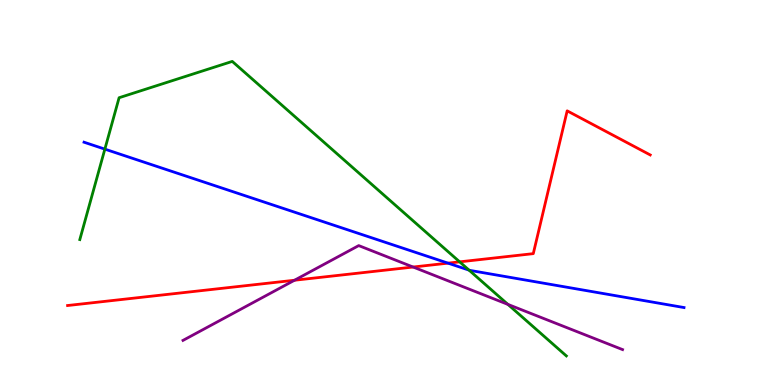[{'lines': ['blue', 'red'], 'intersections': [{'x': 5.78, 'y': 3.17}]}, {'lines': ['green', 'red'], 'intersections': [{'x': 5.93, 'y': 3.2}]}, {'lines': ['purple', 'red'], 'intersections': [{'x': 3.8, 'y': 2.72}, {'x': 5.33, 'y': 3.06}]}, {'lines': ['blue', 'green'], 'intersections': [{'x': 1.35, 'y': 6.13}, {'x': 6.05, 'y': 2.98}]}, {'lines': ['blue', 'purple'], 'intersections': []}, {'lines': ['green', 'purple'], 'intersections': [{'x': 6.55, 'y': 2.09}]}]